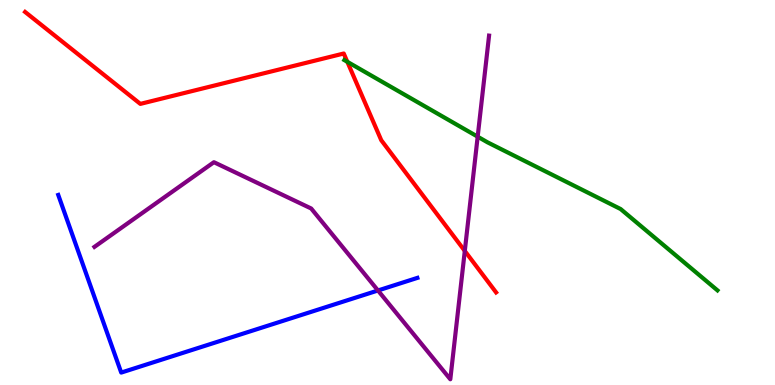[{'lines': ['blue', 'red'], 'intersections': []}, {'lines': ['green', 'red'], 'intersections': [{'x': 4.48, 'y': 8.39}]}, {'lines': ['purple', 'red'], 'intersections': [{'x': 6.0, 'y': 3.48}]}, {'lines': ['blue', 'green'], 'intersections': []}, {'lines': ['blue', 'purple'], 'intersections': [{'x': 4.88, 'y': 2.46}]}, {'lines': ['green', 'purple'], 'intersections': [{'x': 6.16, 'y': 6.45}]}]